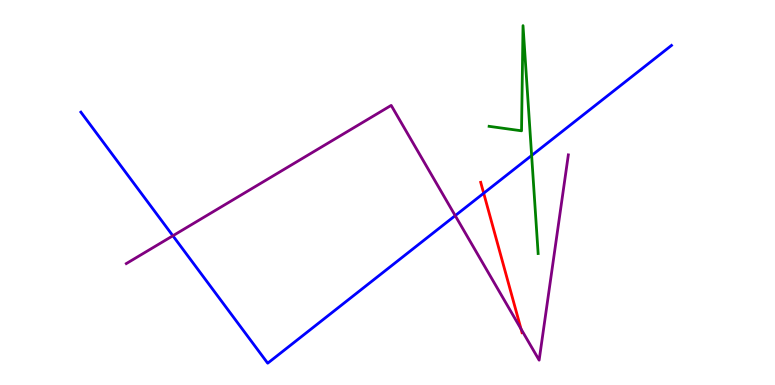[{'lines': ['blue', 'red'], 'intersections': [{'x': 6.24, 'y': 4.98}]}, {'lines': ['green', 'red'], 'intersections': []}, {'lines': ['purple', 'red'], 'intersections': [{'x': 6.72, 'y': 1.46}]}, {'lines': ['blue', 'green'], 'intersections': [{'x': 6.86, 'y': 5.96}]}, {'lines': ['blue', 'purple'], 'intersections': [{'x': 2.23, 'y': 3.88}, {'x': 5.87, 'y': 4.4}]}, {'lines': ['green', 'purple'], 'intersections': []}]